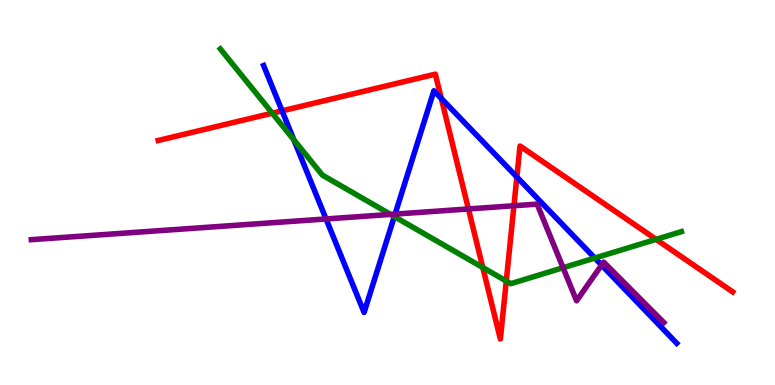[{'lines': ['blue', 'red'], 'intersections': [{'x': 3.64, 'y': 7.12}, {'x': 5.69, 'y': 7.44}, {'x': 6.67, 'y': 5.4}]}, {'lines': ['green', 'red'], 'intersections': [{'x': 3.51, 'y': 7.06}, {'x': 6.23, 'y': 3.05}, {'x': 6.53, 'y': 2.7}, {'x': 8.47, 'y': 3.78}]}, {'lines': ['purple', 'red'], 'intersections': [{'x': 6.04, 'y': 4.57}, {'x': 6.63, 'y': 4.66}]}, {'lines': ['blue', 'green'], 'intersections': [{'x': 3.79, 'y': 6.37}, {'x': 5.09, 'y': 4.38}, {'x': 7.67, 'y': 3.3}]}, {'lines': ['blue', 'purple'], 'intersections': [{'x': 4.21, 'y': 4.31}, {'x': 5.1, 'y': 4.44}, {'x': 7.76, 'y': 3.11}]}, {'lines': ['green', 'purple'], 'intersections': [{'x': 5.04, 'y': 4.43}, {'x': 7.27, 'y': 3.05}]}]